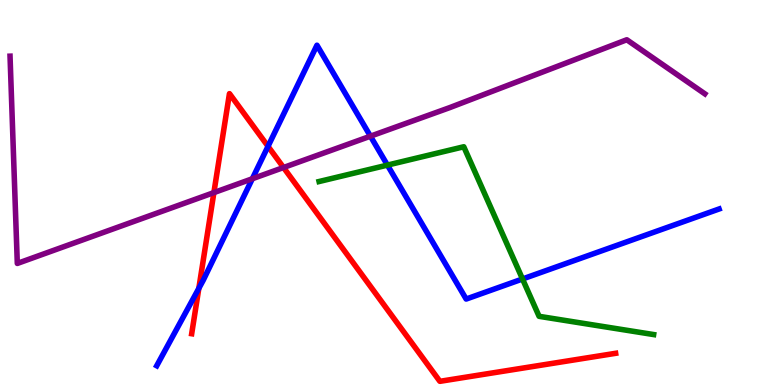[{'lines': ['blue', 'red'], 'intersections': [{'x': 2.57, 'y': 2.51}, {'x': 3.46, 'y': 6.2}]}, {'lines': ['green', 'red'], 'intersections': []}, {'lines': ['purple', 'red'], 'intersections': [{'x': 2.76, 'y': 5.0}, {'x': 3.66, 'y': 5.65}]}, {'lines': ['blue', 'green'], 'intersections': [{'x': 5.0, 'y': 5.71}, {'x': 6.74, 'y': 2.75}]}, {'lines': ['blue', 'purple'], 'intersections': [{'x': 3.26, 'y': 5.36}, {'x': 4.78, 'y': 6.46}]}, {'lines': ['green', 'purple'], 'intersections': []}]